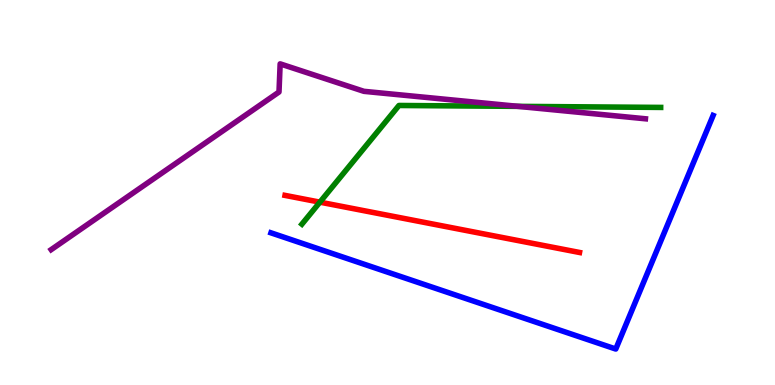[{'lines': ['blue', 'red'], 'intersections': []}, {'lines': ['green', 'red'], 'intersections': [{'x': 4.13, 'y': 4.75}]}, {'lines': ['purple', 'red'], 'intersections': []}, {'lines': ['blue', 'green'], 'intersections': []}, {'lines': ['blue', 'purple'], 'intersections': []}, {'lines': ['green', 'purple'], 'intersections': [{'x': 6.68, 'y': 7.24}]}]